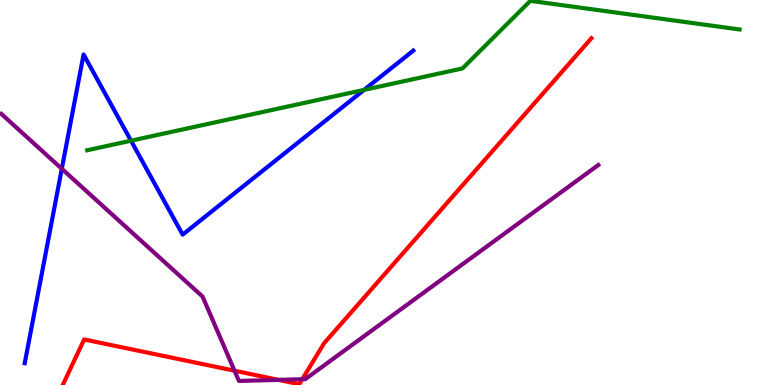[{'lines': ['blue', 'red'], 'intersections': []}, {'lines': ['green', 'red'], 'intersections': []}, {'lines': ['purple', 'red'], 'intersections': [{'x': 3.03, 'y': 0.371}, {'x': 3.59, 'y': 0.134}, {'x': 3.9, 'y': 0.151}]}, {'lines': ['blue', 'green'], 'intersections': [{'x': 1.69, 'y': 6.35}, {'x': 4.7, 'y': 7.67}]}, {'lines': ['blue', 'purple'], 'intersections': [{'x': 0.797, 'y': 5.62}]}, {'lines': ['green', 'purple'], 'intersections': []}]